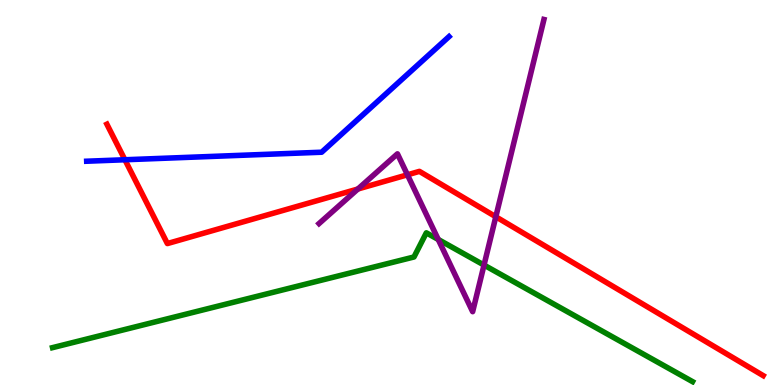[{'lines': ['blue', 'red'], 'intersections': [{'x': 1.61, 'y': 5.85}]}, {'lines': ['green', 'red'], 'intersections': []}, {'lines': ['purple', 'red'], 'intersections': [{'x': 4.62, 'y': 5.09}, {'x': 5.26, 'y': 5.46}, {'x': 6.4, 'y': 4.37}]}, {'lines': ['blue', 'green'], 'intersections': []}, {'lines': ['blue', 'purple'], 'intersections': []}, {'lines': ['green', 'purple'], 'intersections': [{'x': 5.65, 'y': 3.78}, {'x': 6.25, 'y': 3.12}]}]